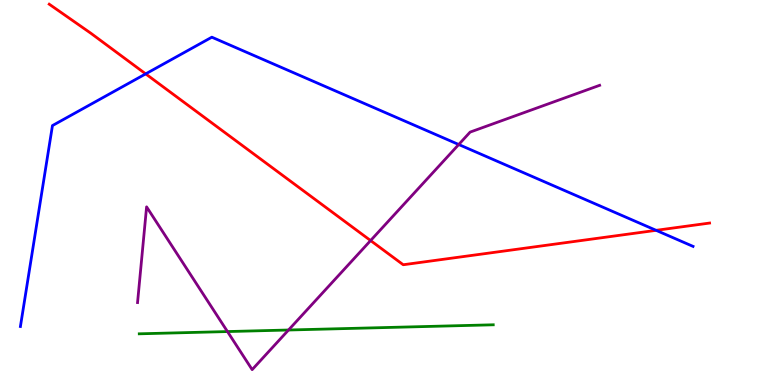[{'lines': ['blue', 'red'], 'intersections': [{'x': 1.88, 'y': 8.08}, {'x': 8.47, 'y': 4.02}]}, {'lines': ['green', 'red'], 'intersections': []}, {'lines': ['purple', 'red'], 'intersections': [{'x': 4.78, 'y': 3.75}]}, {'lines': ['blue', 'green'], 'intersections': []}, {'lines': ['blue', 'purple'], 'intersections': [{'x': 5.92, 'y': 6.25}]}, {'lines': ['green', 'purple'], 'intersections': [{'x': 2.94, 'y': 1.39}, {'x': 3.72, 'y': 1.43}]}]